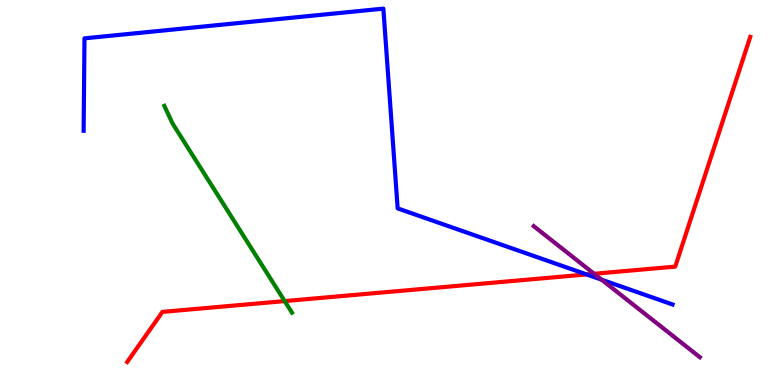[{'lines': ['blue', 'red'], 'intersections': [{'x': 7.57, 'y': 2.87}]}, {'lines': ['green', 'red'], 'intersections': [{'x': 3.67, 'y': 2.18}]}, {'lines': ['purple', 'red'], 'intersections': [{'x': 7.67, 'y': 2.89}]}, {'lines': ['blue', 'green'], 'intersections': []}, {'lines': ['blue', 'purple'], 'intersections': [{'x': 7.76, 'y': 2.74}]}, {'lines': ['green', 'purple'], 'intersections': []}]